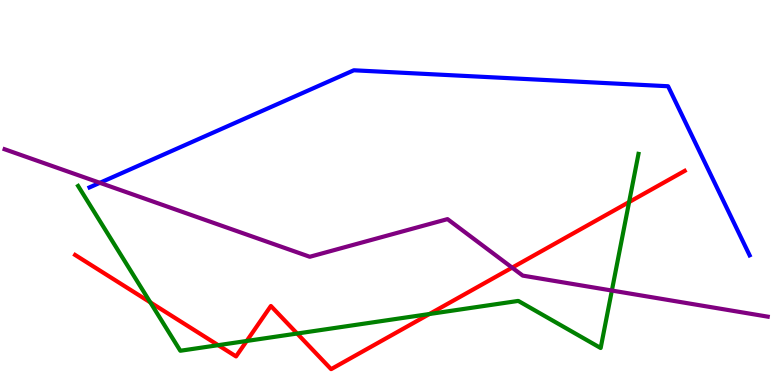[{'lines': ['blue', 'red'], 'intersections': []}, {'lines': ['green', 'red'], 'intersections': [{'x': 1.94, 'y': 2.15}, {'x': 2.82, 'y': 1.03}, {'x': 3.18, 'y': 1.14}, {'x': 3.83, 'y': 1.34}, {'x': 5.54, 'y': 1.84}, {'x': 8.12, 'y': 4.75}]}, {'lines': ['purple', 'red'], 'intersections': [{'x': 6.61, 'y': 3.05}]}, {'lines': ['blue', 'green'], 'intersections': []}, {'lines': ['blue', 'purple'], 'intersections': [{'x': 1.29, 'y': 5.25}]}, {'lines': ['green', 'purple'], 'intersections': [{'x': 7.9, 'y': 2.45}]}]